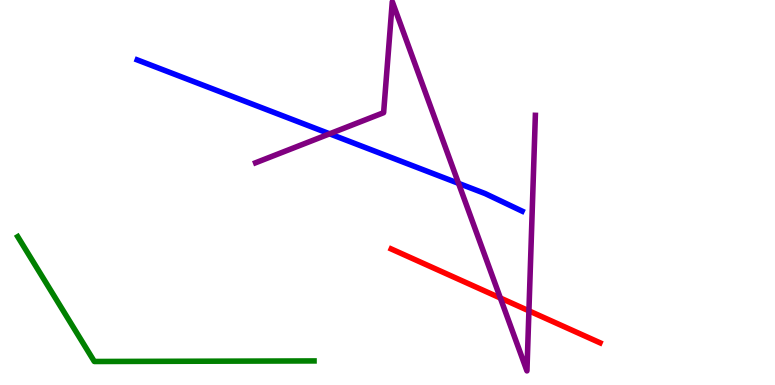[{'lines': ['blue', 'red'], 'intersections': []}, {'lines': ['green', 'red'], 'intersections': []}, {'lines': ['purple', 'red'], 'intersections': [{'x': 6.46, 'y': 2.26}, {'x': 6.82, 'y': 1.93}]}, {'lines': ['blue', 'green'], 'intersections': []}, {'lines': ['blue', 'purple'], 'intersections': [{'x': 4.25, 'y': 6.52}, {'x': 5.92, 'y': 5.24}]}, {'lines': ['green', 'purple'], 'intersections': []}]